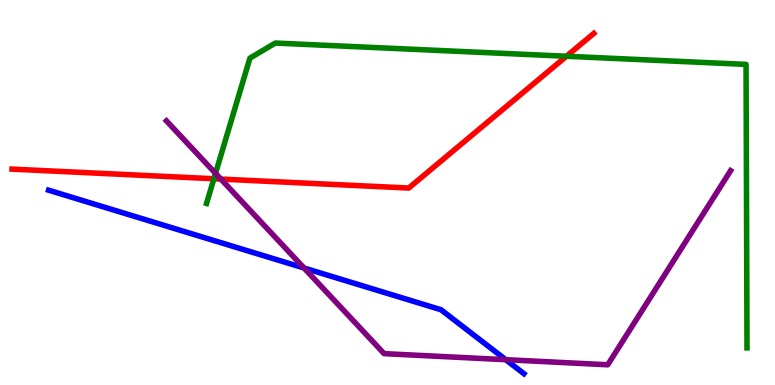[{'lines': ['blue', 'red'], 'intersections': []}, {'lines': ['green', 'red'], 'intersections': [{'x': 2.76, 'y': 5.36}, {'x': 7.31, 'y': 8.54}]}, {'lines': ['purple', 'red'], 'intersections': [{'x': 2.85, 'y': 5.35}]}, {'lines': ['blue', 'green'], 'intersections': []}, {'lines': ['blue', 'purple'], 'intersections': [{'x': 3.92, 'y': 3.04}, {'x': 6.53, 'y': 0.657}]}, {'lines': ['green', 'purple'], 'intersections': [{'x': 2.78, 'y': 5.5}]}]